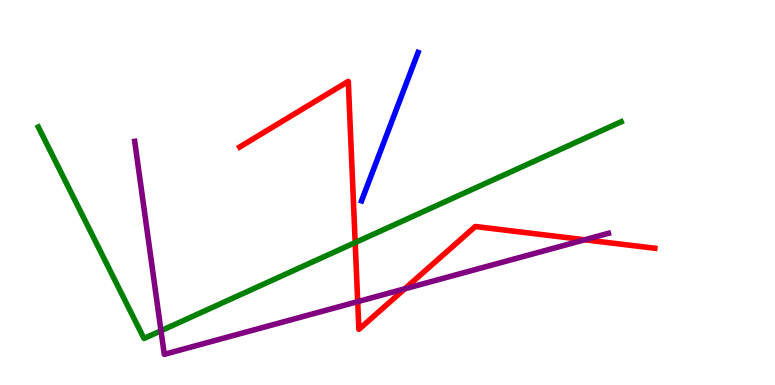[{'lines': ['blue', 'red'], 'intersections': []}, {'lines': ['green', 'red'], 'intersections': [{'x': 4.58, 'y': 3.7}]}, {'lines': ['purple', 'red'], 'intersections': [{'x': 4.62, 'y': 2.17}, {'x': 5.22, 'y': 2.5}, {'x': 7.54, 'y': 3.77}]}, {'lines': ['blue', 'green'], 'intersections': []}, {'lines': ['blue', 'purple'], 'intersections': []}, {'lines': ['green', 'purple'], 'intersections': [{'x': 2.08, 'y': 1.41}]}]